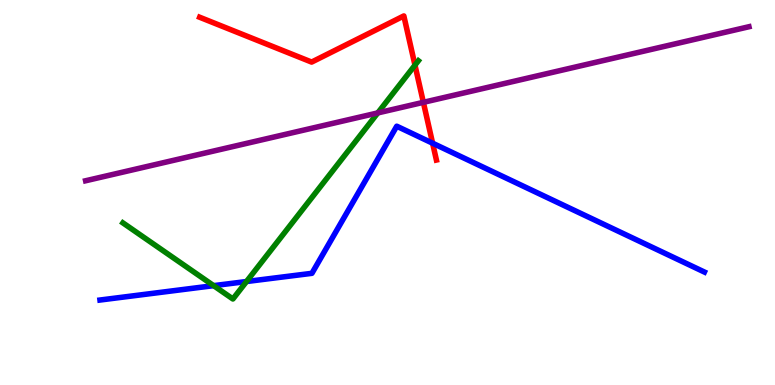[{'lines': ['blue', 'red'], 'intersections': [{'x': 5.58, 'y': 6.28}]}, {'lines': ['green', 'red'], 'intersections': [{'x': 5.35, 'y': 8.31}]}, {'lines': ['purple', 'red'], 'intersections': [{'x': 5.46, 'y': 7.34}]}, {'lines': ['blue', 'green'], 'intersections': [{'x': 2.76, 'y': 2.58}, {'x': 3.18, 'y': 2.69}]}, {'lines': ['blue', 'purple'], 'intersections': []}, {'lines': ['green', 'purple'], 'intersections': [{'x': 4.87, 'y': 7.07}]}]